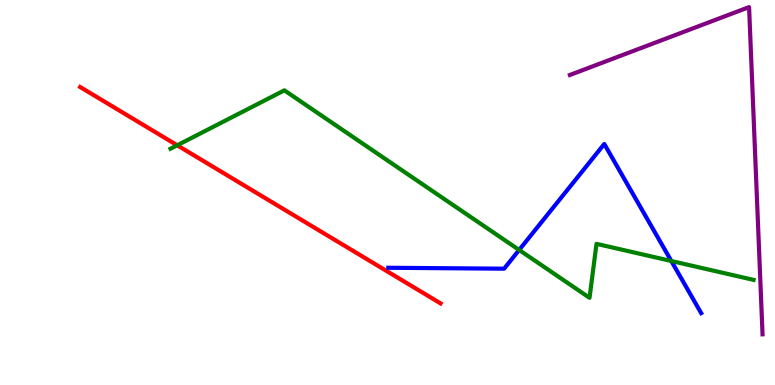[{'lines': ['blue', 'red'], 'intersections': []}, {'lines': ['green', 'red'], 'intersections': [{'x': 2.29, 'y': 6.23}]}, {'lines': ['purple', 'red'], 'intersections': []}, {'lines': ['blue', 'green'], 'intersections': [{'x': 6.7, 'y': 3.51}, {'x': 8.66, 'y': 3.22}]}, {'lines': ['blue', 'purple'], 'intersections': []}, {'lines': ['green', 'purple'], 'intersections': []}]